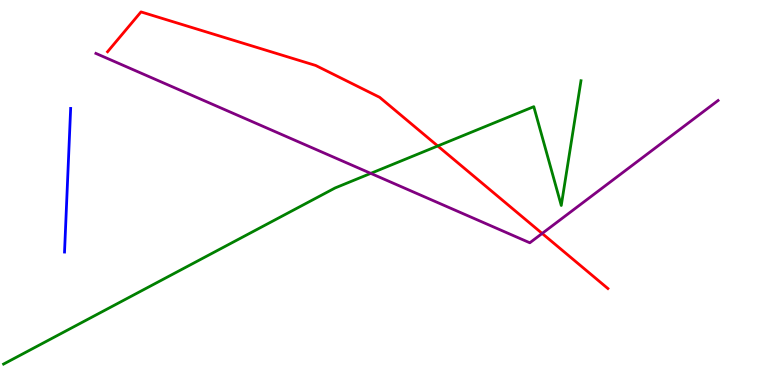[{'lines': ['blue', 'red'], 'intersections': []}, {'lines': ['green', 'red'], 'intersections': [{'x': 5.65, 'y': 6.21}]}, {'lines': ['purple', 'red'], 'intersections': [{'x': 7.0, 'y': 3.94}]}, {'lines': ['blue', 'green'], 'intersections': []}, {'lines': ['blue', 'purple'], 'intersections': []}, {'lines': ['green', 'purple'], 'intersections': [{'x': 4.78, 'y': 5.5}]}]